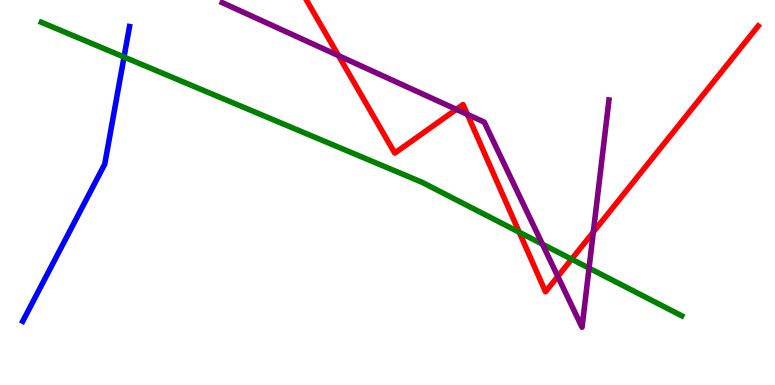[{'lines': ['blue', 'red'], 'intersections': []}, {'lines': ['green', 'red'], 'intersections': [{'x': 6.7, 'y': 3.97}, {'x': 7.38, 'y': 3.27}]}, {'lines': ['purple', 'red'], 'intersections': [{'x': 4.37, 'y': 8.55}, {'x': 5.89, 'y': 7.16}, {'x': 6.03, 'y': 7.03}, {'x': 7.2, 'y': 2.82}, {'x': 7.66, 'y': 3.97}]}, {'lines': ['blue', 'green'], 'intersections': [{'x': 1.6, 'y': 8.52}]}, {'lines': ['blue', 'purple'], 'intersections': []}, {'lines': ['green', 'purple'], 'intersections': [{'x': 7.0, 'y': 3.66}, {'x': 7.6, 'y': 3.04}]}]